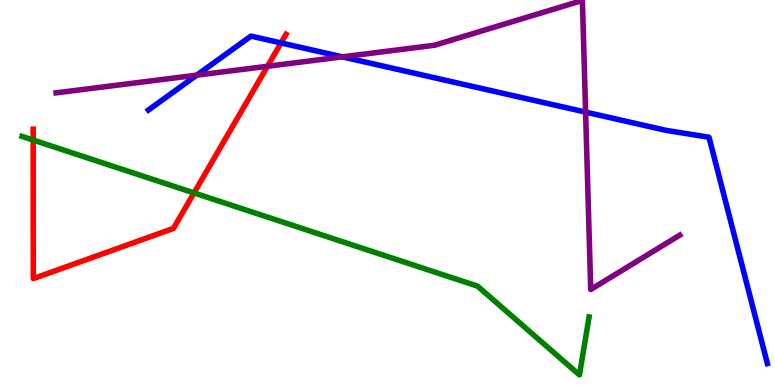[{'lines': ['blue', 'red'], 'intersections': [{'x': 3.63, 'y': 8.88}]}, {'lines': ['green', 'red'], 'intersections': [{'x': 0.428, 'y': 6.36}, {'x': 2.5, 'y': 4.99}]}, {'lines': ['purple', 'red'], 'intersections': [{'x': 3.45, 'y': 8.28}]}, {'lines': ['blue', 'green'], 'intersections': []}, {'lines': ['blue', 'purple'], 'intersections': [{'x': 2.54, 'y': 8.05}, {'x': 4.42, 'y': 8.52}, {'x': 7.56, 'y': 7.09}]}, {'lines': ['green', 'purple'], 'intersections': []}]